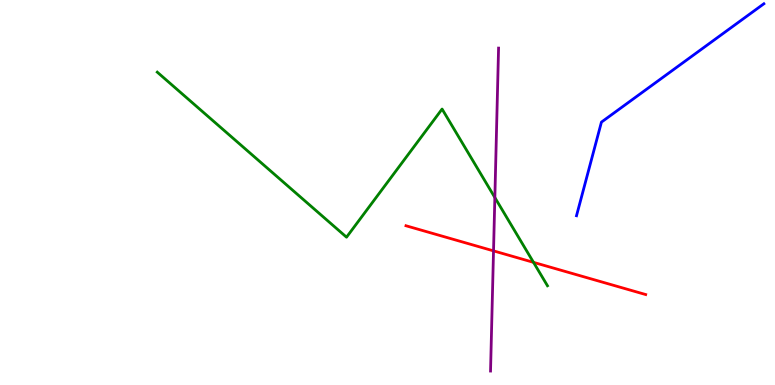[{'lines': ['blue', 'red'], 'intersections': []}, {'lines': ['green', 'red'], 'intersections': [{'x': 6.88, 'y': 3.19}]}, {'lines': ['purple', 'red'], 'intersections': [{'x': 6.37, 'y': 3.48}]}, {'lines': ['blue', 'green'], 'intersections': []}, {'lines': ['blue', 'purple'], 'intersections': []}, {'lines': ['green', 'purple'], 'intersections': [{'x': 6.39, 'y': 4.87}]}]